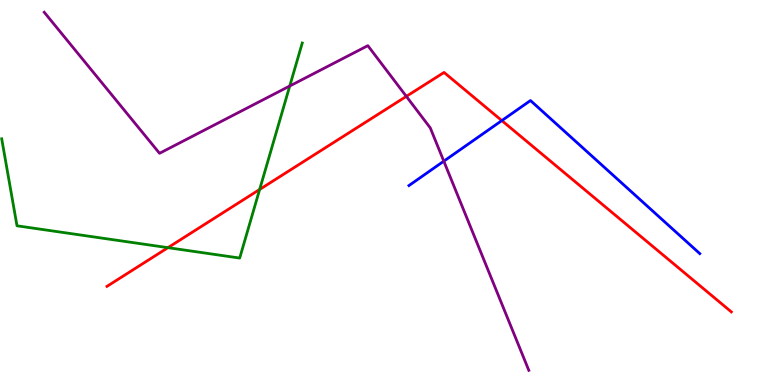[{'lines': ['blue', 'red'], 'intersections': [{'x': 6.48, 'y': 6.87}]}, {'lines': ['green', 'red'], 'intersections': [{'x': 2.17, 'y': 3.57}, {'x': 3.35, 'y': 5.08}]}, {'lines': ['purple', 'red'], 'intersections': [{'x': 5.24, 'y': 7.5}]}, {'lines': ['blue', 'green'], 'intersections': []}, {'lines': ['blue', 'purple'], 'intersections': [{'x': 5.73, 'y': 5.81}]}, {'lines': ['green', 'purple'], 'intersections': [{'x': 3.74, 'y': 7.77}]}]